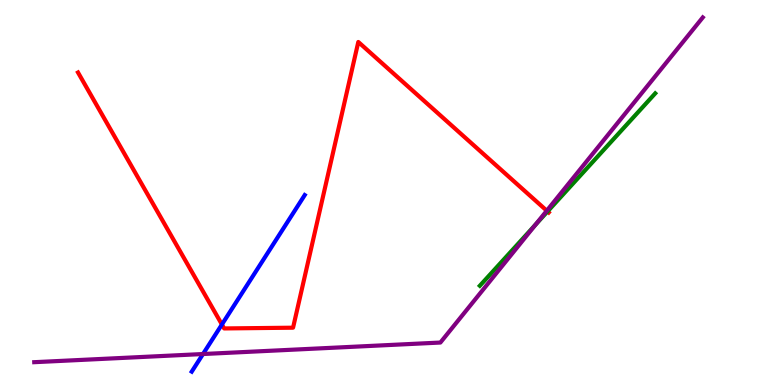[{'lines': ['blue', 'red'], 'intersections': [{'x': 2.86, 'y': 1.57}]}, {'lines': ['green', 'red'], 'intersections': [{'x': 7.07, 'y': 4.51}]}, {'lines': ['purple', 'red'], 'intersections': [{'x': 7.06, 'y': 4.53}]}, {'lines': ['blue', 'green'], 'intersections': []}, {'lines': ['blue', 'purple'], 'intersections': [{'x': 2.62, 'y': 0.805}]}, {'lines': ['green', 'purple'], 'intersections': [{'x': 6.91, 'y': 4.16}]}]